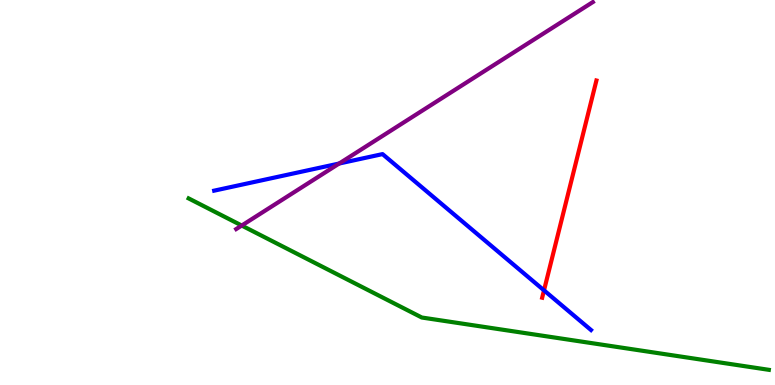[{'lines': ['blue', 'red'], 'intersections': [{'x': 7.02, 'y': 2.46}]}, {'lines': ['green', 'red'], 'intersections': []}, {'lines': ['purple', 'red'], 'intersections': []}, {'lines': ['blue', 'green'], 'intersections': []}, {'lines': ['blue', 'purple'], 'intersections': [{'x': 4.38, 'y': 5.75}]}, {'lines': ['green', 'purple'], 'intersections': [{'x': 3.12, 'y': 4.14}]}]